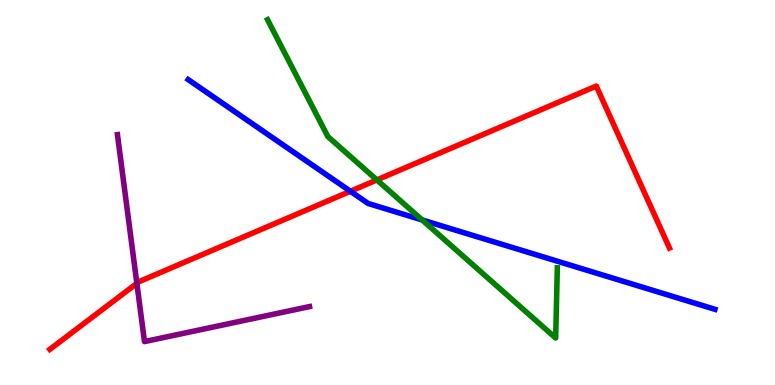[{'lines': ['blue', 'red'], 'intersections': [{'x': 4.52, 'y': 5.03}]}, {'lines': ['green', 'red'], 'intersections': [{'x': 4.86, 'y': 5.33}]}, {'lines': ['purple', 'red'], 'intersections': [{'x': 1.77, 'y': 2.64}]}, {'lines': ['blue', 'green'], 'intersections': [{'x': 5.45, 'y': 4.29}]}, {'lines': ['blue', 'purple'], 'intersections': []}, {'lines': ['green', 'purple'], 'intersections': []}]